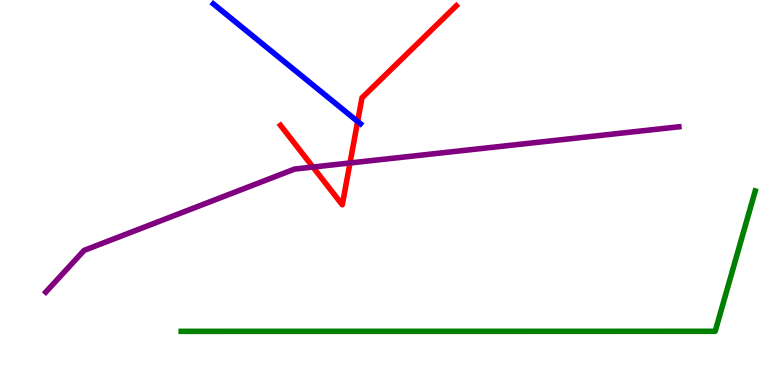[{'lines': ['blue', 'red'], 'intersections': [{'x': 4.61, 'y': 6.85}]}, {'lines': ['green', 'red'], 'intersections': []}, {'lines': ['purple', 'red'], 'intersections': [{'x': 4.04, 'y': 5.66}, {'x': 4.52, 'y': 5.77}]}, {'lines': ['blue', 'green'], 'intersections': []}, {'lines': ['blue', 'purple'], 'intersections': []}, {'lines': ['green', 'purple'], 'intersections': []}]